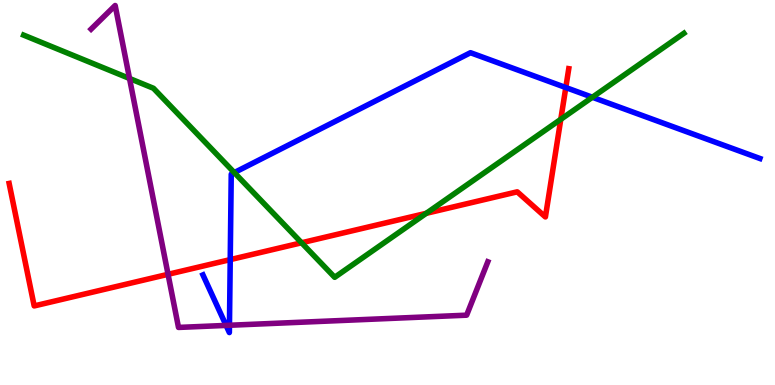[{'lines': ['blue', 'red'], 'intersections': [{'x': 2.97, 'y': 3.26}, {'x': 7.3, 'y': 7.73}]}, {'lines': ['green', 'red'], 'intersections': [{'x': 3.89, 'y': 3.69}, {'x': 5.5, 'y': 4.46}, {'x': 7.24, 'y': 6.9}]}, {'lines': ['purple', 'red'], 'intersections': [{'x': 2.17, 'y': 2.88}]}, {'lines': ['blue', 'green'], 'intersections': [{'x': 3.02, 'y': 5.52}, {'x': 7.64, 'y': 7.47}]}, {'lines': ['blue', 'purple'], 'intersections': [{'x': 2.92, 'y': 1.55}, {'x': 2.96, 'y': 1.55}]}, {'lines': ['green', 'purple'], 'intersections': [{'x': 1.67, 'y': 7.96}]}]